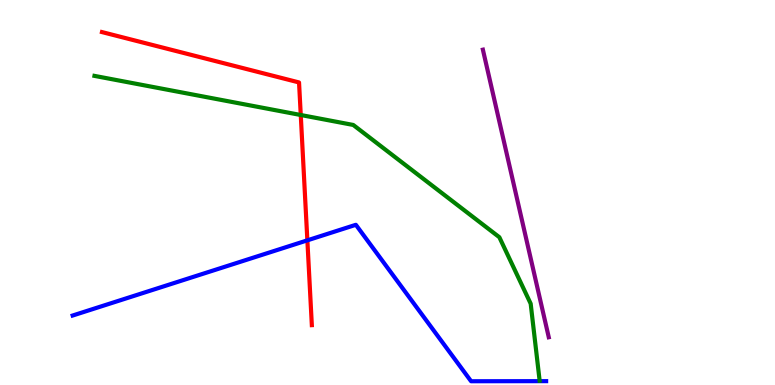[{'lines': ['blue', 'red'], 'intersections': [{'x': 3.97, 'y': 3.76}]}, {'lines': ['green', 'red'], 'intersections': [{'x': 3.88, 'y': 7.01}]}, {'lines': ['purple', 'red'], 'intersections': []}, {'lines': ['blue', 'green'], 'intersections': []}, {'lines': ['blue', 'purple'], 'intersections': []}, {'lines': ['green', 'purple'], 'intersections': []}]